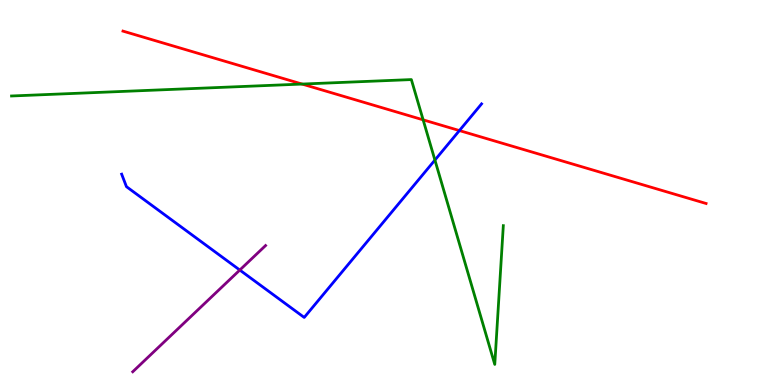[{'lines': ['blue', 'red'], 'intersections': [{'x': 5.93, 'y': 6.61}]}, {'lines': ['green', 'red'], 'intersections': [{'x': 3.9, 'y': 7.82}, {'x': 5.46, 'y': 6.89}]}, {'lines': ['purple', 'red'], 'intersections': []}, {'lines': ['blue', 'green'], 'intersections': [{'x': 5.61, 'y': 5.84}]}, {'lines': ['blue', 'purple'], 'intersections': [{'x': 3.09, 'y': 2.99}]}, {'lines': ['green', 'purple'], 'intersections': []}]